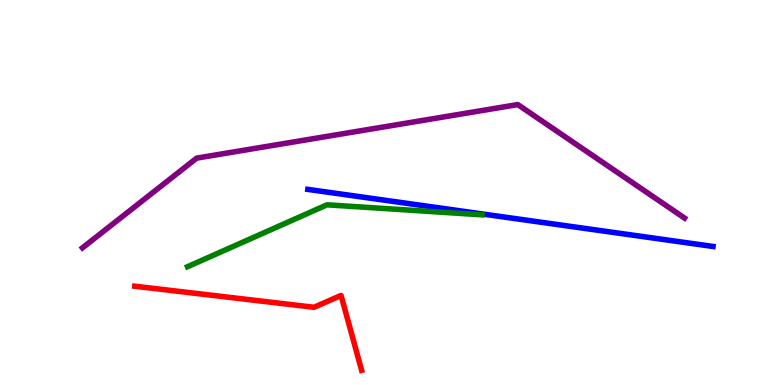[{'lines': ['blue', 'red'], 'intersections': []}, {'lines': ['green', 'red'], 'intersections': []}, {'lines': ['purple', 'red'], 'intersections': []}, {'lines': ['blue', 'green'], 'intersections': []}, {'lines': ['blue', 'purple'], 'intersections': []}, {'lines': ['green', 'purple'], 'intersections': []}]